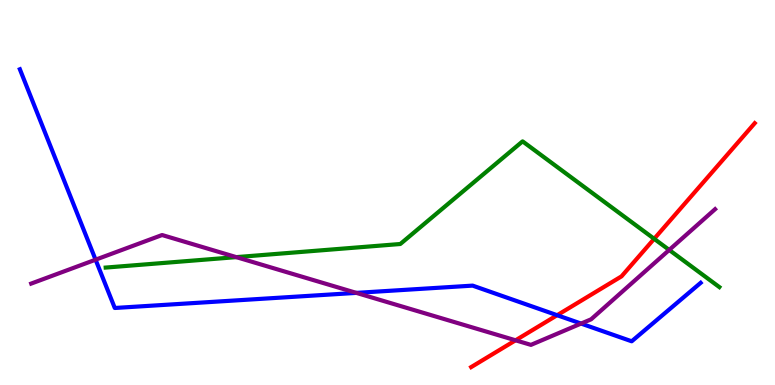[{'lines': ['blue', 'red'], 'intersections': [{'x': 7.19, 'y': 1.81}]}, {'lines': ['green', 'red'], 'intersections': [{'x': 8.44, 'y': 3.8}]}, {'lines': ['purple', 'red'], 'intersections': [{'x': 6.65, 'y': 1.16}]}, {'lines': ['blue', 'green'], 'intersections': []}, {'lines': ['blue', 'purple'], 'intersections': [{'x': 1.23, 'y': 3.25}, {'x': 4.6, 'y': 2.39}, {'x': 7.5, 'y': 1.6}]}, {'lines': ['green', 'purple'], 'intersections': [{'x': 3.05, 'y': 3.32}, {'x': 8.63, 'y': 3.51}]}]